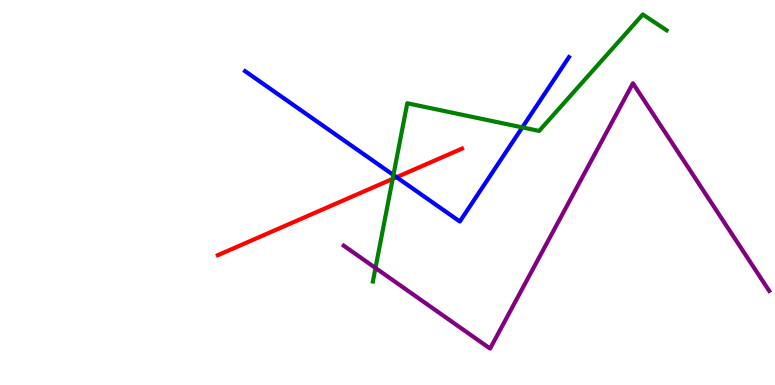[{'lines': ['blue', 'red'], 'intersections': [{'x': 5.12, 'y': 5.4}]}, {'lines': ['green', 'red'], 'intersections': [{'x': 5.07, 'y': 5.35}]}, {'lines': ['purple', 'red'], 'intersections': []}, {'lines': ['blue', 'green'], 'intersections': [{'x': 5.08, 'y': 5.45}, {'x': 6.74, 'y': 6.69}]}, {'lines': ['blue', 'purple'], 'intersections': []}, {'lines': ['green', 'purple'], 'intersections': [{'x': 4.84, 'y': 3.04}]}]